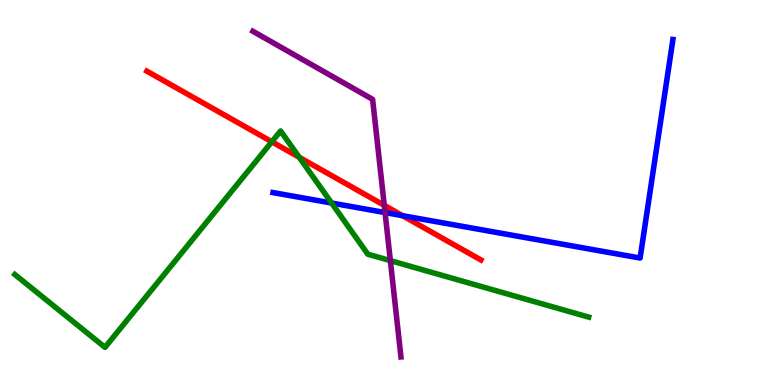[{'lines': ['blue', 'red'], 'intersections': [{'x': 5.19, 'y': 4.4}]}, {'lines': ['green', 'red'], 'intersections': [{'x': 3.51, 'y': 6.32}, {'x': 3.86, 'y': 5.92}]}, {'lines': ['purple', 'red'], 'intersections': [{'x': 4.96, 'y': 4.67}]}, {'lines': ['blue', 'green'], 'intersections': [{'x': 4.28, 'y': 4.73}]}, {'lines': ['blue', 'purple'], 'intersections': [{'x': 4.97, 'y': 4.48}]}, {'lines': ['green', 'purple'], 'intersections': [{'x': 5.04, 'y': 3.23}]}]